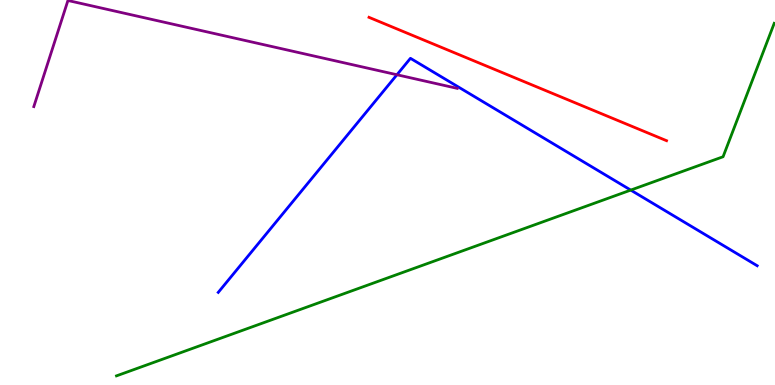[{'lines': ['blue', 'red'], 'intersections': []}, {'lines': ['green', 'red'], 'intersections': []}, {'lines': ['purple', 'red'], 'intersections': []}, {'lines': ['blue', 'green'], 'intersections': [{'x': 8.14, 'y': 5.06}]}, {'lines': ['blue', 'purple'], 'intersections': [{'x': 5.12, 'y': 8.06}]}, {'lines': ['green', 'purple'], 'intersections': []}]